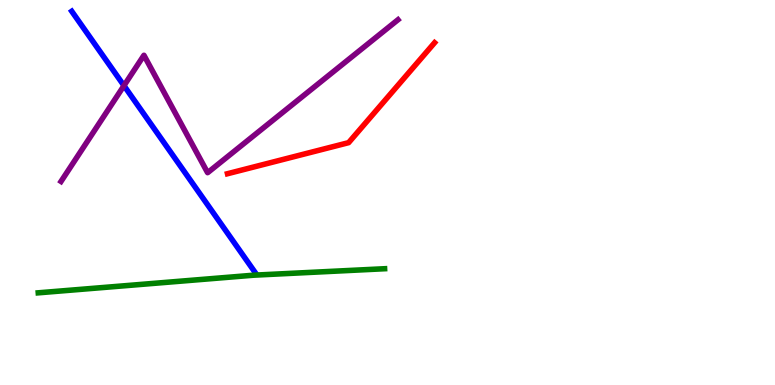[{'lines': ['blue', 'red'], 'intersections': []}, {'lines': ['green', 'red'], 'intersections': []}, {'lines': ['purple', 'red'], 'intersections': []}, {'lines': ['blue', 'green'], 'intersections': []}, {'lines': ['blue', 'purple'], 'intersections': [{'x': 1.6, 'y': 7.78}]}, {'lines': ['green', 'purple'], 'intersections': []}]